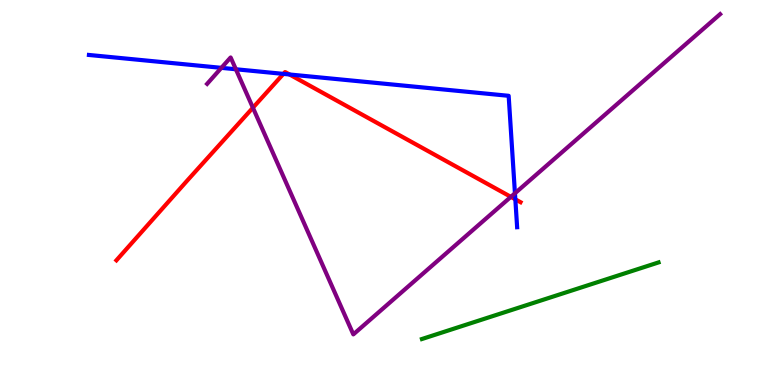[{'lines': ['blue', 'red'], 'intersections': [{'x': 3.66, 'y': 8.08}, {'x': 3.74, 'y': 8.07}, {'x': 6.65, 'y': 4.82}]}, {'lines': ['green', 'red'], 'intersections': []}, {'lines': ['purple', 'red'], 'intersections': [{'x': 3.26, 'y': 7.2}, {'x': 6.59, 'y': 4.89}]}, {'lines': ['blue', 'green'], 'intersections': []}, {'lines': ['blue', 'purple'], 'intersections': [{'x': 2.86, 'y': 8.24}, {'x': 3.04, 'y': 8.2}, {'x': 6.64, 'y': 4.98}]}, {'lines': ['green', 'purple'], 'intersections': []}]